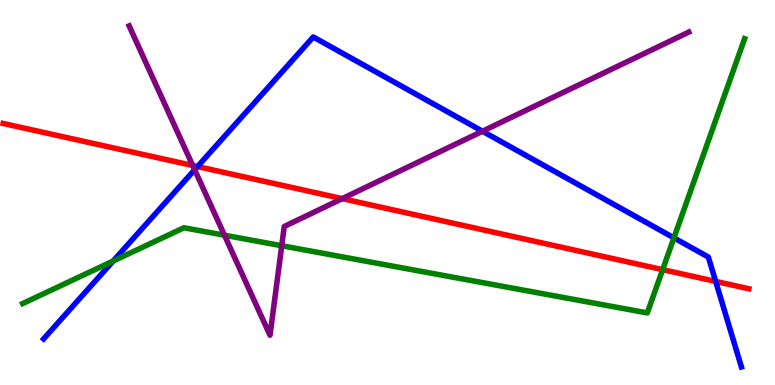[{'lines': ['blue', 'red'], 'intersections': [{'x': 2.55, 'y': 5.67}, {'x': 9.23, 'y': 2.69}]}, {'lines': ['green', 'red'], 'intersections': [{'x': 8.55, 'y': 3.0}]}, {'lines': ['purple', 'red'], 'intersections': [{'x': 2.49, 'y': 5.7}, {'x': 4.42, 'y': 4.84}]}, {'lines': ['blue', 'green'], 'intersections': [{'x': 1.46, 'y': 3.22}, {'x': 8.7, 'y': 3.82}]}, {'lines': ['blue', 'purple'], 'intersections': [{'x': 2.51, 'y': 5.59}, {'x': 6.23, 'y': 6.59}]}, {'lines': ['green', 'purple'], 'intersections': [{'x': 2.9, 'y': 3.89}, {'x': 3.64, 'y': 3.62}]}]